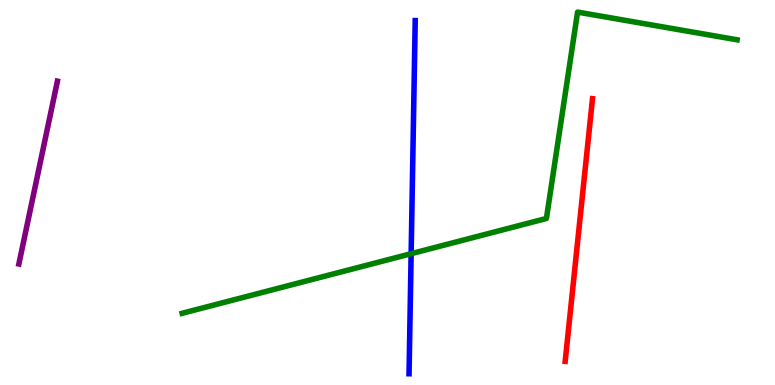[{'lines': ['blue', 'red'], 'intersections': []}, {'lines': ['green', 'red'], 'intersections': []}, {'lines': ['purple', 'red'], 'intersections': []}, {'lines': ['blue', 'green'], 'intersections': [{'x': 5.31, 'y': 3.41}]}, {'lines': ['blue', 'purple'], 'intersections': []}, {'lines': ['green', 'purple'], 'intersections': []}]